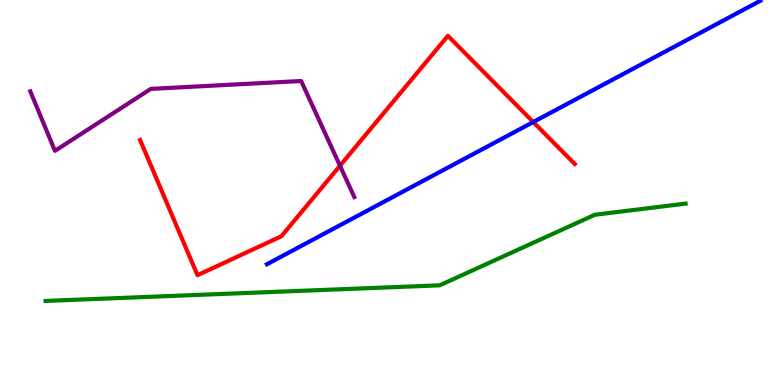[{'lines': ['blue', 'red'], 'intersections': [{'x': 6.88, 'y': 6.83}]}, {'lines': ['green', 'red'], 'intersections': []}, {'lines': ['purple', 'red'], 'intersections': [{'x': 4.39, 'y': 5.7}]}, {'lines': ['blue', 'green'], 'intersections': []}, {'lines': ['blue', 'purple'], 'intersections': []}, {'lines': ['green', 'purple'], 'intersections': []}]